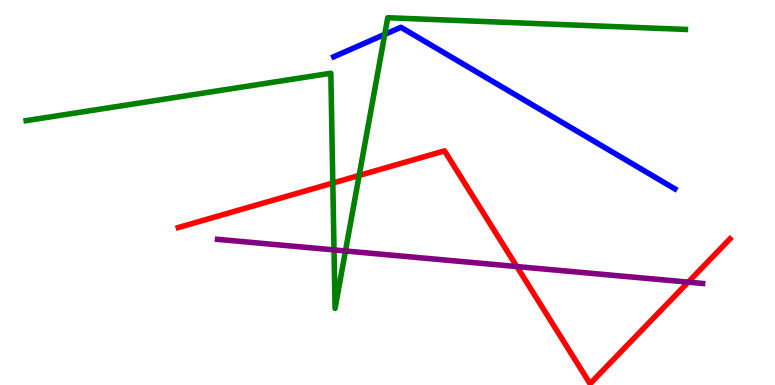[{'lines': ['blue', 'red'], 'intersections': []}, {'lines': ['green', 'red'], 'intersections': [{'x': 4.29, 'y': 5.25}, {'x': 4.63, 'y': 5.44}]}, {'lines': ['purple', 'red'], 'intersections': [{'x': 6.67, 'y': 3.08}, {'x': 8.88, 'y': 2.67}]}, {'lines': ['blue', 'green'], 'intersections': [{'x': 4.96, 'y': 9.11}]}, {'lines': ['blue', 'purple'], 'intersections': []}, {'lines': ['green', 'purple'], 'intersections': [{'x': 4.31, 'y': 3.51}, {'x': 4.46, 'y': 3.48}]}]